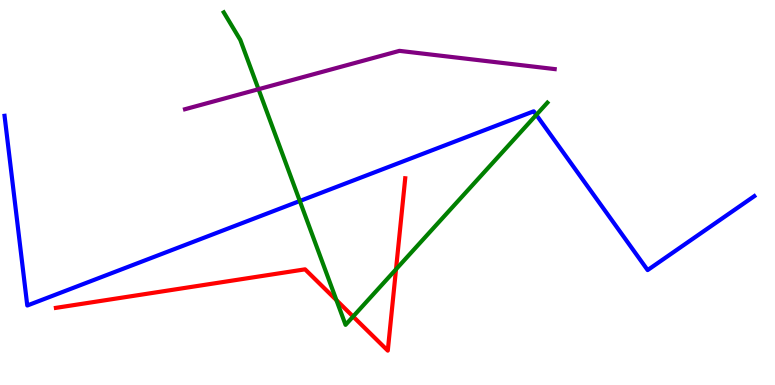[{'lines': ['blue', 'red'], 'intersections': []}, {'lines': ['green', 'red'], 'intersections': [{'x': 4.34, 'y': 2.2}, {'x': 4.56, 'y': 1.78}, {'x': 5.11, 'y': 3.01}]}, {'lines': ['purple', 'red'], 'intersections': []}, {'lines': ['blue', 'green'], 'intersections': [{'x': 3.87, 'y': 4.78}, {'x': 6.92, 'y': 7.02}]}, {'lines': ['blue', 'purple'], 'intersections': []}, {'lines': ['green', 'purple'], 'intersections': [{'x': 3.34, 'y': 7.68}]}]